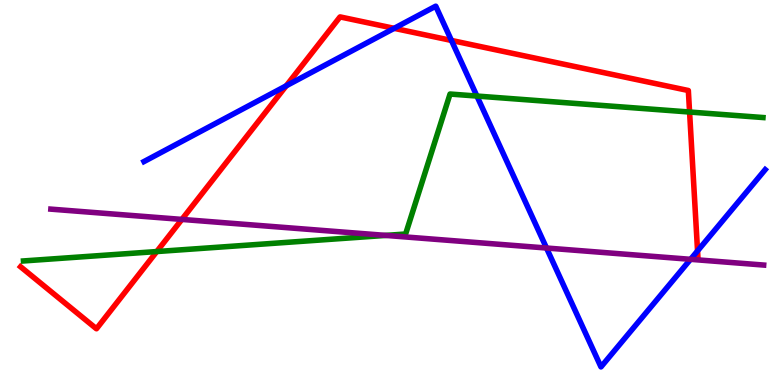[{'lines': ['blue', 'red'], 'intersections': [{'x': 3.69, 'y': 7.77}, {'x': 5.09, 'y': 9.26}, {'x': 5.83, 'y': 8.95}, {'x': 9.0, 'y': 3.48}]}, {'lines': ['green', 'red'], 'intersections': [{'x': 2.02, 'y': 3.47}, {'x': 8.9, 'y': 7.09}]}, {'lines': ['purple', 'red'], 'intersections': [{'x': 2.35, 'y': 4.3}]}, {'lines': ['blue', 'green'], 'intersections': [{'x': 6.15, 'y': 7.51}]}, {'lines': ['blue', 'purple'], 'intersections': [{'x': 7.05, 'y': 3.56}, {'x': 8.91, 'y': 3.26}]}, {'lines': ['green', 'purple'], 'intersections': [{'x': 4.98, 'y': 3.89}]}]